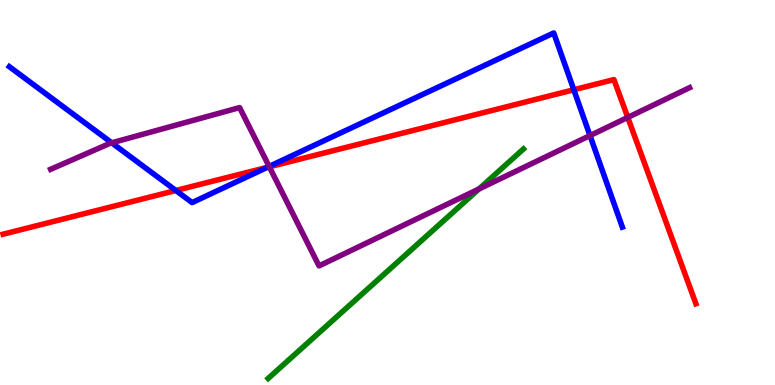[{'lines': ['blue', 'red'], 'intersections': [{'x': 2.27, 'y': 5.05}, {'x': 3.45, 'y': 5.65}, {'x': 7.4, 'y': 7.67}]}, {'lines': ['green', 'red'], 'intersections': []}, {'lines': ['purple', 'red'], 'intersections': [{'x': 3.48, 'y': 5.67}, {'x': 8.1, 'y': 6.95}]}, {'lines': ['blue', 'green'], 'intersections': []}, {'lines': ['blue', 'purple'], 'intersections': [{'x': 1.44, 'y': 6.29}, {'x': 3.47, 'y': 5.68}, {'x': 7.61, 'y': 6.48}]}, {'lines': ['green', 'purple'], 'intersections': [{'x': 6.18, 'y': 5.09}]}]